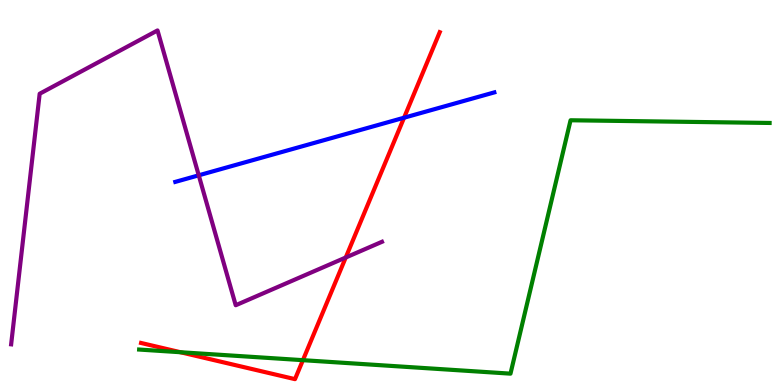[{'lines': ['blue', 'red'], 'intersections': [{'x': 5.21, 'y': 6.94}]}, {'lines': ['green', 'red'], 'intersections': [{'x': 2.33, 'y': 0.851}, {'x': 3.91, 'y': 0.645}]}, {'lines': ['purple', 'red'], 'intersections': [{'x': 4.46, 'y': 3.31}]}, {'lines': ['blue', 'green'], 'intersections': []}, {'lines': ['blue', 'purple'], 'intersections': [{'x': 2.56, 'y': 5.45}]}, {'lines': ['green', 'purple'], 'intersections': []}]